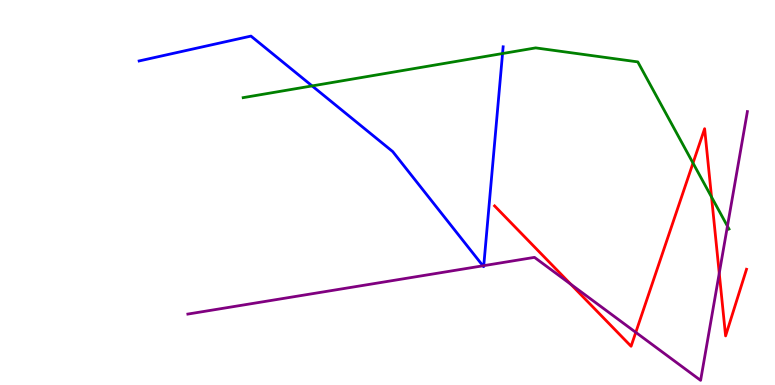[{'lines': ['blue', 'red'], 'intersections': []}, {'lines': ['green', 'red'], 'intersections': [{'x': 8.94, 'y': 5.76}, {'x': 9.18, 'y': 4.88}]}, {'lines': ['purple', 'red'], 'intersections': [{'x': 7.36, 'y': 2.62}, {'x': 8.2, 'y': 1.37}, {'x': 9.28, 'y': 2.9}]}, {'lines': ['blue', 'green'], 'intersections': [{'x': 4.03, 'y': 7.77}, {'x': 6.48, 'y': 8.61}]}, {'lines': ['blue', 'purple'], 'intersections': [{'x': 6.23, 'y': 3.1}, {'x': 6.24, 'y': 3.1}]}, {'lines': ['green', 'purple'], 'intersections': [{'x': 9.39, 'y': 4.13}]}]